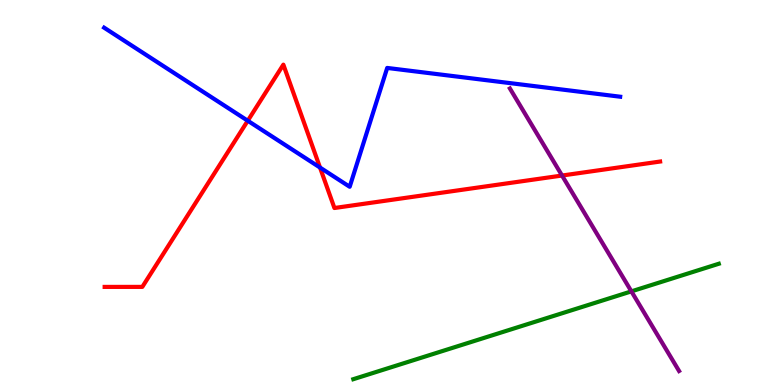[{'lines': ['blue', 'red'], 'intersections': [{'x': 3.2, 'y': 6.86}, {'x': 4.13, 'y': 5.65}]}, {'lines': ['green', 'red'], 'intersections': []}, {'lines': ['purple', 'red'], 'intersections': [{'x': 7.25, 'y': 5.44}]}, {'lines': ['blue', 'green'], 'intersections': []}, {'lines': ['blue', 'purple'], 'intersections': []}, {'lines': ['green', 'purple'], 'intersections': [{'x': 8.15, 'y': 2.43}]}]